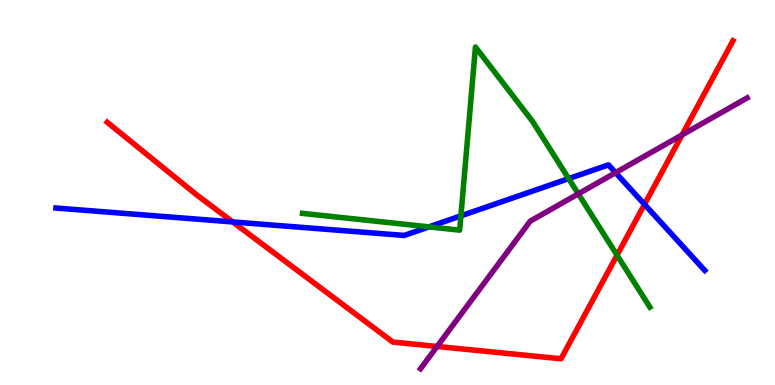[{'lines': ['blue', 'red'], 'intersections': [{'x': 3.0, 'y': 4.24}, {'x': 8.32, 'y': 4.69}]}, {'lines': ['green', 'red'], 'intersections': [{'x': 7.96, 'y': 3.37}]}, {'lines': ['purple', 'red'], 'intersections': [{'x': 5.64, 'y': 1.0}, {'x': 8.8, 'y': 6.5}]}, {'lines': ['blue', 'green'], 'intersections': [{'x': 5.54, 'y': 4.11}, {'x': 5.95, 'y': 4.39}, {'x': 7.34, 'y': 5.36}]}, {'lines': ['blue', 'purple'], 'intersections': [{'x': 7.94, 'y': 5.52}]}, {'lines': ['green', 'purple'], 'intersections': [{'x': 7.46, 'y': 4.97}]}]